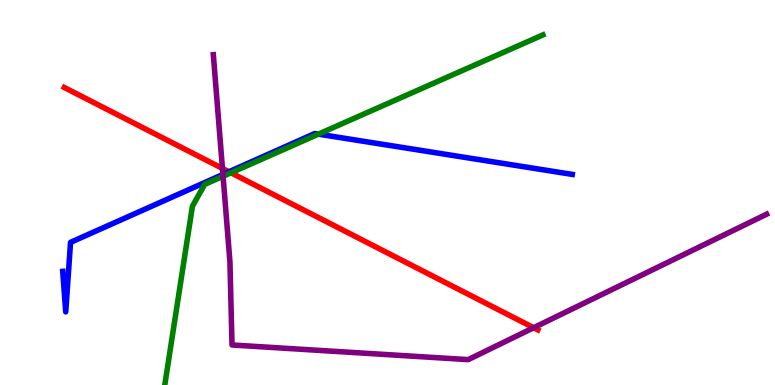[{'lines': ['blue', 'red'], 'intersections': [{'x': 2.95, 'y': 5.54}]}, {'lines': ['green', 'red'], 'intersections': [{'x': 2.98, 'y': 5.51}]}, {'lines': ['purple', 'red'], 'intersections': [{'x': 2.87, 'y': 5.63}, {'x': 6.89, 'y': 1.49}]}, {'lines': ['blue', 'green'], 'intersections': [{'x': 4.11, 'y': 6.52}]}, {'lines': ['blue', 'purple'], 'intersections': [{'x': 2.88, 'y': 5.47}]}, {'lines': ['green', 'purple'], 'intersections': [{'x': 2.88, 'y': 5.42}]}]